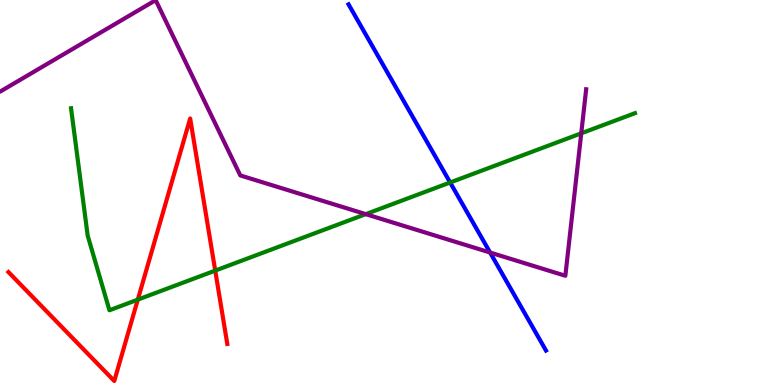[{'lines': ['blue', 'red'], 'intersections': []}, {'lines': ['green', 'red'], 'intersections': [{'x': 1.78, 'y': 2.22}, {'x': 2.78, 'y': 2.97}]}, {'lines': ['purple', 'red'], 'intersections': []}, {'lines': ['blue', 'green'], 'intersections': [{'x': 5.81, 'y': 5.26}]}, {'lines': ['blue', 'purple'], 'intersections': [{'x': 6.32, 'y': 3.44}]}, {'lines': ['green', 'purple'], 'intersections': [{'x': 4.72, 'y': 4.44}, {'x': 7.5, 'y': 6.54}]}]